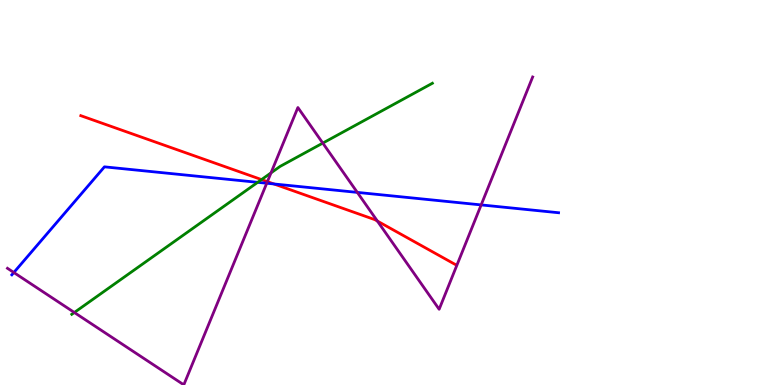[{'lines': ['blue', 'red'], 'intersections': [{'x': 3.53, 'y': 5.22}]}, {'lines': ['green', 'red'], 'intersections': [{'x': 3.37, 'y': 5.34}]}, {'lines': ['purple', 'red'], 'intersections': [{'x': 3.45, 'y': 5.28}, {'x': 4.87, 'y': 4.26}]}, {'lines': ['blue', 'green'], 'intersections': [{'x': 3.32, 'y': 5.26}]}, {'lines': ['blue', 'purple'], 'intersections': [{'x': 0.178, 'y': 2.92}, {'x': 3.44, 'y': 5.24}, {'x': 4.61, 'y': 5.0}, {'x': 6.21, 'y': 4.68}]}, {'lines': ['green', 'purple'], 'intersections': [{'x': 0.959, 'y': 1.88}, {'x': 3.5, 'y': 5.51}, {'x': 4.17, 'y': 6.28}]}]